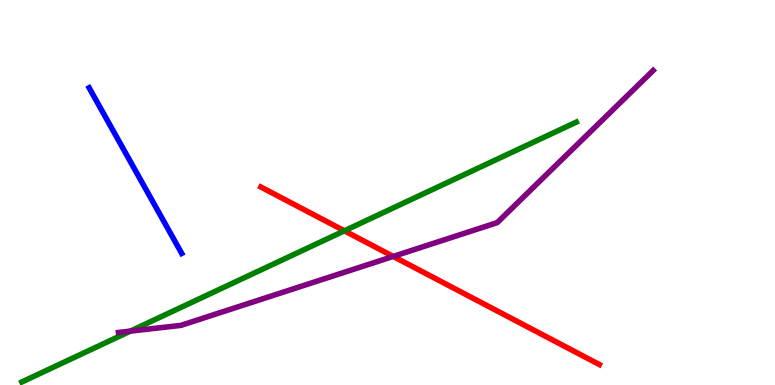[{'lines': ['blue', 'red'], 'intersections': []}, {'lines': ['green', 'red'], 'intersections': [{'x': 4.44, 'y': 4.0}]}, {'lines': ['purple', 'red'], 'intersections': [{'x': 5.07, 'y': 3.34}]}, {'lines': ['blue', 'green'], 'intersections': []}, {'lines': ['blue', 'purple'], 'intersections': []}, {'lines': ['green', 'purple'], 'intersections': [{'x': 1.68, 'y': 1.4}]}]